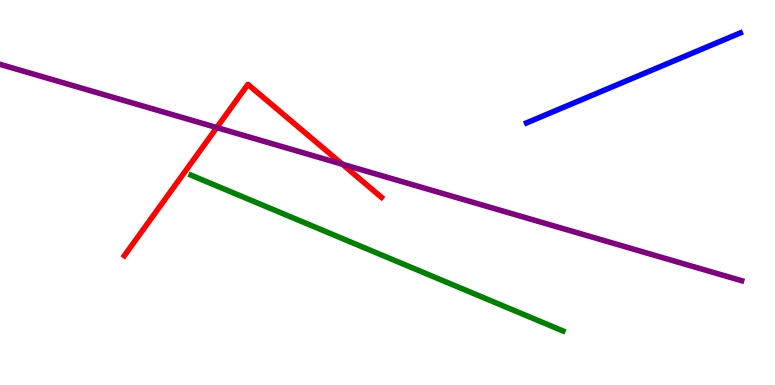[{'lines': ['blue', 'red'], 'intersections': []}, {'lines': ['green', 'red'], 'intersections': []}, {'lines': ['purple', 'red'], 'intersections': [{'x': 2.8, 'y': 6.69}, {'x': 4.42, 'y': 5.74}]}, {'lines': ['blue', 'green'], 'intersections': []}, {'lines': ['blue', 'purple'], 'intersections': []}, {'lines': ['green', 'purple'], 'intersections': []}]